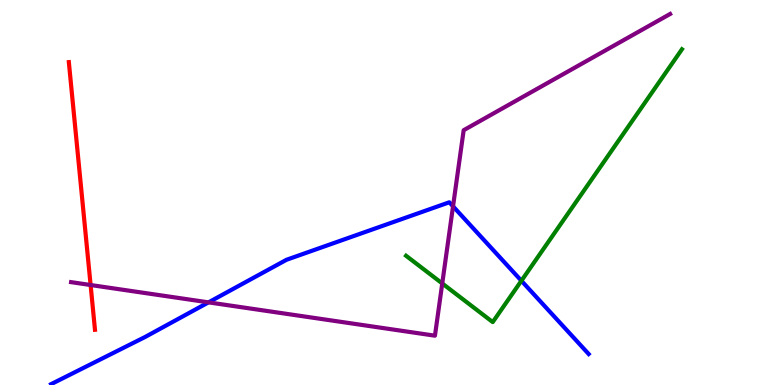[{'lines': ['blue', 'red'], 'intersections': []}, {'lines': ['green', 'red'], 'intersections': []}, {'lines': ['purple', 'red'], 'intersections': [{'x': 1.17, 'y': 2.6}]}, {'lines': ['blue', 'green'], 'intersections': [{'x': 6.73, 'y': 2.71}]}, {'lines': ['blue', 'purple'], 'intersections': [{'x': 2.69, 'y': 2.15}, {'x': 5.85, 'y': 4.64}]}, {'lines': ['green', 'purple'], 'intersections': [{'x': 5.71, 'y': 2.64}]}]